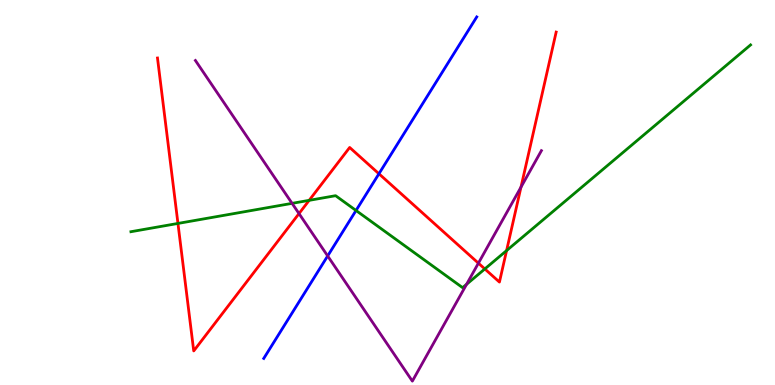[{'lines': ['blue', 'red'], 'intersections': [{'x': 4.89, 'y': 5.49}]}, {'lines': ['green', 'red'], 'intersections': [{'x': 2.3, 'y': 4.2}, {'x': 3.99, 'y': 4.8}, {'x': 6.26, 'y': 3.01}, {'x': 6.54, 'y': 3.49}]}, {'lines': ['purple', 'red'], 'intersections': [{'x': 3.86, 'y': 4.45}, {'x': 6.17, 'y': 3.16}, {'x': 6.72, 'y': 5.14}]}, {'lines': ['blue', 'green'], 'intersections': [{'x': 4.59, 'y': 4.53}]}, {'lines': ['blue', 'purple'], 'intersections': [{'x': 4.23, 'y': 3.35}]}, {'lines': ['green', 'purple'], 'intersections': [{'x': 3.77, 'y': 4.72}, {'x': 6.02, 'y': 2.61}]}]